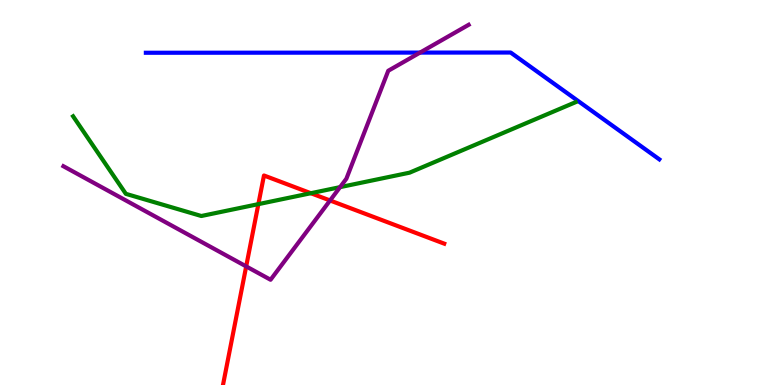[{'lines': ['blue', 'red'], 'intersections': []}, {'lines': ['green', 'red'], 'intersections': [{'x': 3.33, 'y': 4.7}, {'x': 4.01, 'y': 4.98}]}, {'lines': ['purple', 'red'], 'intersections': [{'x': 3.18, 'y': 3.08}, {'x': 4.26, 'y': 4.79}]}, {'lines': ['blue', 'green'], 'intersections': []}, {'lines': ['blue', 'purple'], 'intersections': [{'x': 5.42, 'y': 8.63}]}, {'lines': ['green', 'purple'], 'intersections': [{'x': 4.39, 'y': 5.14}]}]